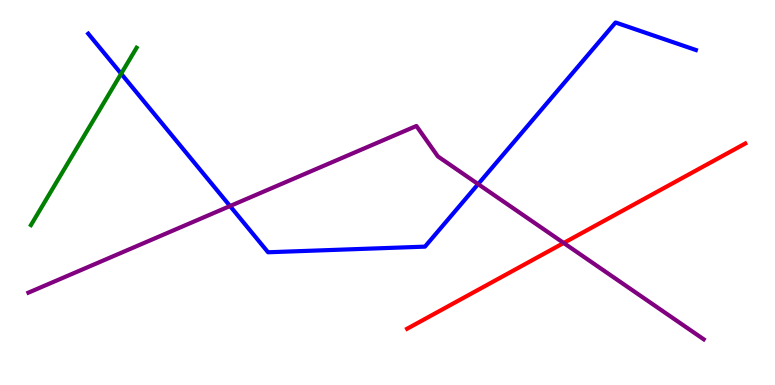[{'lines': ['blue', 'red'], 'intersections': []}, {'lines': ['green', 'red'], 'intersections': []}, {'lines': ['purple', 'red'], 'intersections': [{'x': 7.27, 'y': 3.69}]}, {'lines': ['blue', 'green'], 'intersections': [{'x': 1.56, 'y': 8.09}]}, {'lines': ['blue', 'purple'], 'intersections': [{'x': 2.97, 'y': 4.65}, {'x': 6.17, 'y': 5.22}]}, {'lines': ['green', 'purple'], 'intersections': []}]